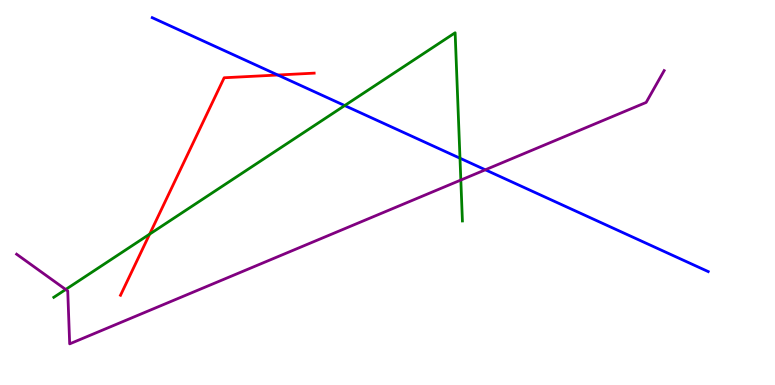[{'lines': ['blue', 'red'], 'intersections': [{'x': 3.58, 'y': 8.05}]}, {'lines': ['green', 'red'], 'intersections': [{'x': 1.93, 'y': 3.92}]}, {'lines': ['purple', 'red'], 'intersections': []}, {'lines': ['blue', 'green'], 'intersections': [{'x': 4.45, 'y': 7.26}, {'x': 5.94, 'y': 5.89}]}, {'lines': ['blue', 'purple'], 'intersections': [{'x': 6.26, 'y': 5.59}]}, {'lines': ['green', 'purple'], 'intersections': [{'x': 0.847, 'y': 2.48}, {'x': 5.95, 'y': 5.32}]}]